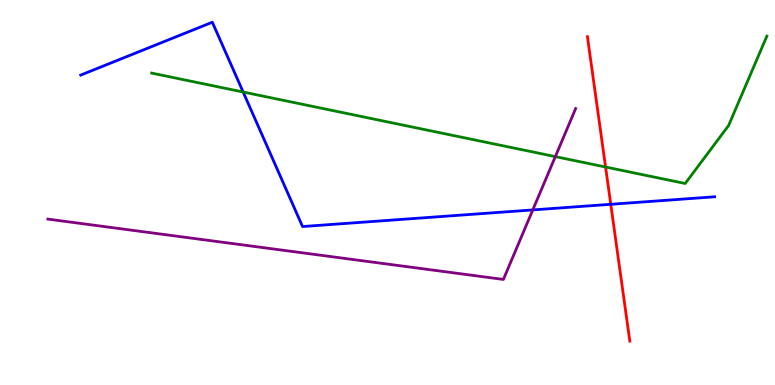[{'lines': ['blue', 'red'], 'intersections': [{'x': 7.88, 'y': 4.69}]}, {'lines': ['green', 'red'], 'intersections': [{'x': 7.81, 'y': 5.66}]}, {'lines': ['purple', 'red'], 'intersections': []}, {'lines': ['blue', 'green'], 'intersections': [{'x': 3.14, 'y': 7.61}]}, {'lines': ['blue', 'purple'], 'intersections': [{'x': 6.87, 'y': 4.55}]}, {'lines': ['green', 'purple'], 'intersections': [{'x': 7.17, 'y': 5.93}]}]